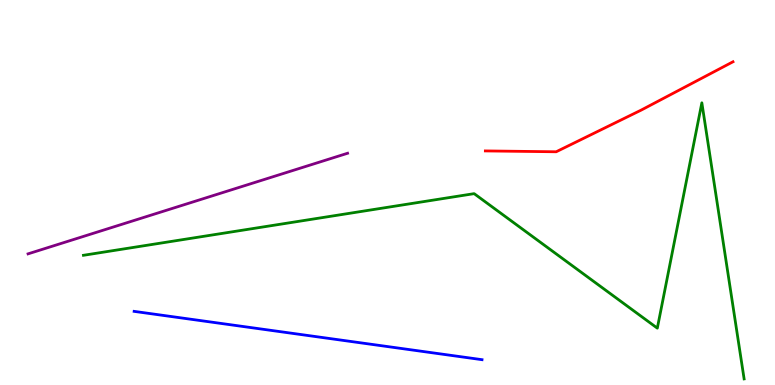[{'lines': ['blue', 'red'], 'intersections': []}, {'lines': ['green', 'red'], 'intersections': []}, {'lines': ['purple', 'red'], 'intersections': []}, {'lines': ['blue', 'green'], 'intersections': []}, {'lines': ['blue', 'purple'], 'intersections': []}, {'lines': ['green', 'purple'], 'intersections': []}]